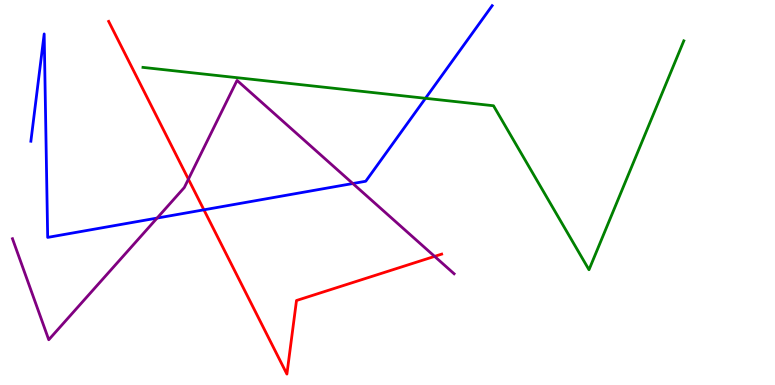[{'lines': ['blue', 'red'], 'intersections': [{'x': 2.63, 'y': 4.55}]}, {'lines': ['green', 'red'], 'intersections': []}, {'lines': ['purple', 'red'], 'intersections': [{'x': 2.43, 'y': 5.35}, {'x': 5.61, 'y': 3.34}]}, {'lines': ['blue', 'green'], 'intersections': [{'x': 5.49, 'y': 7.45}]}, {'lines': ['blue', 'purple'], 'intersections': [{'x': 2.03, 'y': 4.34}, {'x': 4.55, 'y': 5.23}]}, {'lines': ['green', 'purple'], 'intersections': []}]